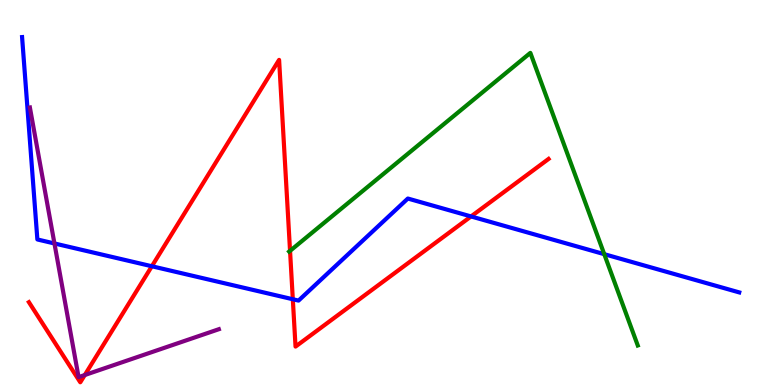[{'lines': ['blue', 'red'], 'intersections': [{'x': 1.96, 'y': 3.08}, {'x': 3.78, 'y': 2.23}, {'x': 6.08, 'y': 4.38}]}, {'lines': ['green', 'red'], 'intersections': [{'x': 3.74, 'y': 3.48}]}, {'lines': ['purple', 'red'], 'intersections': [{'x': 1.09, 'y': 0.259}]}, {'lines': ['blue', 'green'], 'intersections': [{'x': 7.8, 'y': 3.4}]}, {'lines': ['blue', 'purple'], 'intersections': [{'x': 0.703, 'y': 3.68}]}, {'lines': ['green', 'purple'], 'intersections': []}]